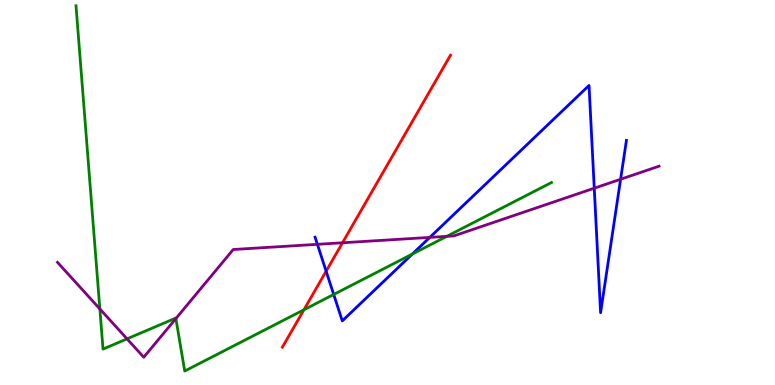[{'lines': ['blue', 'red'], 'intersections': [{'x': 4.21, 'y': 2.96}]}, {'lines': ['green', 'red'], 'intersections': [{'x': 3.92, 'y': 1.95}]}, {'lines': ['purple', 'red'], 'intersections': [{'x': 4.42, 'y': 3.69}]}, {'lines': ['blue', 'green'], 'intersections': [{'x': 4.31, 'y': 2.35}, {'x': 5.32, 'y': 3.4}]}, {'lines': ['blue', 'purple'], 'intersections': [{'x': 4.1, 'y': 3.65}, {'x': 5.55, 'y': 3.83}, {'x': 7.67, 'y': 5.11}, {'x': 8.01, 'y': 5.34}]}, {'lines': ['green', 'purple'], 'intersections': [{'x': 1.29, 'y': 1.98}, {'x': 1.64, 'y': 1.2}, {'x': 2.27, 'y': 1.73}, {'x': 5.76, 'y': 3.86}]}]